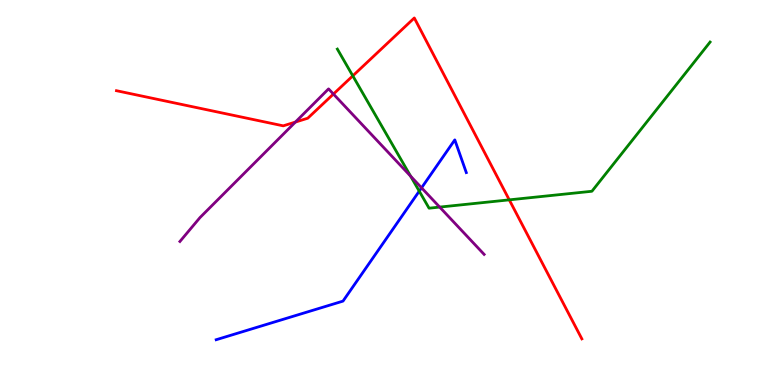[{'lines': ['blue', 'red'], 'intersections': []}, {'lines': ['green', 'red'], 'intersections': [{'x': 4.55, 'y': 8.03}, {'x': 6.57, 'y': 4.81}]}, {'lines': ['purple', 'red'], 'intersections': [{'x': 3.81, 'y': 6.83}, {'x': 4.3, 'y': 7.56}]}, {'lines': ['blue', 'green'], 'intersections': [{'x': 5.41, 'y': 5.04}]}, {'lines': ['blue', 'purple'], 'intersections': [{'x': 5.44, 'y': 5.12}]}, {'lines': ['green', 'purple'], 'intersections': [{'x': 5.3, 'y': 5.42}, {'x': 5.67, 'y': 4.62}]}]